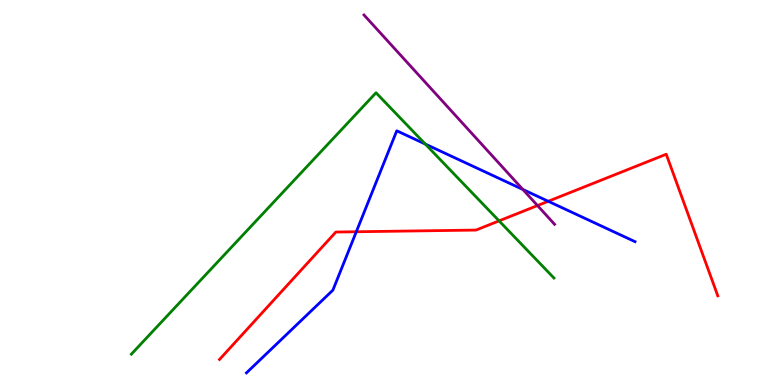[{'lines': ['blue', 'red'], 'intersections': [{'x': 4.6, 'y': 3.98}, {'x': 7.07, 'y': 4.77}]}, {'lines': ['green', 'red'], 'intersections': [{'x': 6.44, 'y': 4.26}]}, {'lines': ['purple', 'red'], 'intersections': [{'x': 6.94, 'y': 4.66}]}, {'lines': ['blue', 'green'], 'intersections': [{'x': 5.49, 'y': 6.26}]}, {'lines': ['blue', 'purple'], 'intersections': [{'x': 6.75, 'y': 5.08}]}, {'lines': ['green', 'purple'], 'intersections': []}]